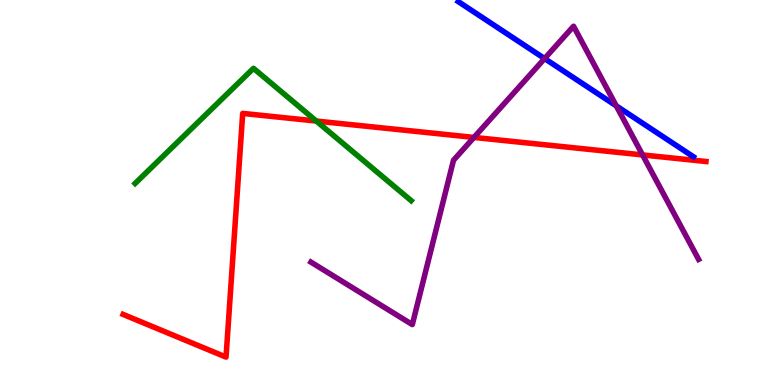[{'lines': ['blue', 'red'], 'intersections': []}, {'lines': ['green', 'red'], 'intersections': [{'x': 4.08, 'y': 6.86}]}, {'lines': ['purple', 'red'], 'intersections': [{'x': 6.12, 'y': 6.43}, {'x': 8.29, 'y': 5.98}]}, {'lines': ['blue', 'green'], 'intersections': []}, {'lines': ['blue', 'purple'], 'intersections': [{'x': 7.03, 'y': 8.48}, {'x': 7.95, 'y': 7.25}]}, {'lines': ['green', 'purple'], 'intersections': []}]